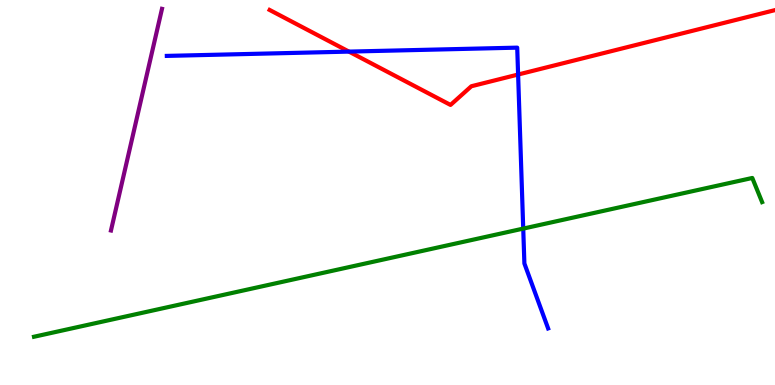[{'lines': ['blue', 'red'], 'intersections': [{'x': 4.5, 'y': 8.66}, {'x': 6.69, 'y': 8.06}]}, {'lines': ['green', 'red'], 'intersections': []}, {'lines': ['purple', 'red'], 'intersections': []}, {'lines': ['blue', 'green'], 'intersections': [{'x': 6.75, 'y': 4.06}]}, {'lines': ['blue', 'purple'], 'intersections': []}, {'lines': ['green', 'purple'], 'intersections': []}]